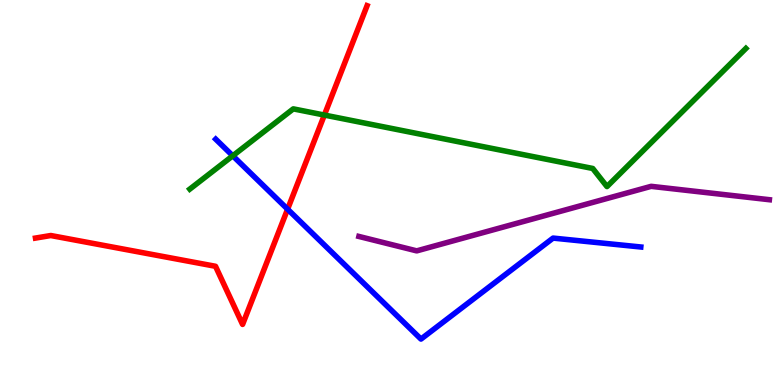[{'lines': ['blue', 'red'], 'intersections': [{'x': 3.71, 'y': 4.57}]}, {'lines': ['green', 'red'], 'intersections': [{'x': 4.19, 'y': 7.01}]}, {'lines': ['purple', 'red'], 'intersections': []}, {'lines': ['blue', 'green'], 'intersections': [{'x': 3.0, 'y': 5.95}]}, {'lines': ['blue', 'purple'], 'intersections': []}, {'lines': ['green', 'purple'], 'intersections': []}]